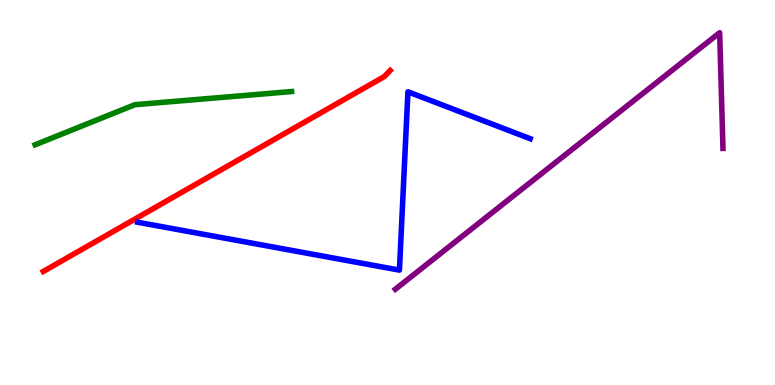[{'lines': ['blue', 'red'], 'intersections': []}, {'lines': ['green', 'red'], 'intersections': []}, {'lines': ['purple', 'red'], 'intersections': []}, {'lines': ['blue', 'green'], 'intersections': []}, {'lines': ['blue', 'purple'], 'intersections': []}, {'lines': ['green', 'purple'], 'intersections': []}]